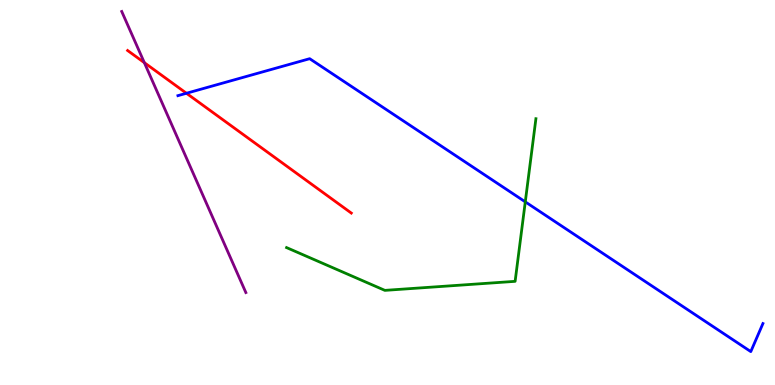[{'lines': ['blue', 'red'], 'intersections': [{'x': 2.41, 'y': 7.58}]}, {'lines': ['green', 'red'], 'intersections': []}, {'lines': ['purple', 'red'], 'intersections': [{'x': 1.86, 'y': 8.37}]}, {'lines': ['blue', 'green'], 'intersections': [{'x': 6.78, 'y': 4.76}]}, {'lines': ['blue', 'purple'], 'intersections': []}, {'lines': ['green', 'purple'], 'intersections': []}]